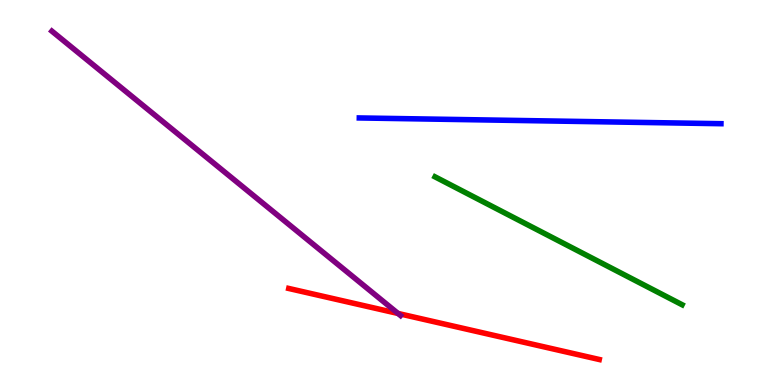[{'lines': ['blue', 'red'], 'intersections': []}, {'lines': ['green', 'red'], 'intersections': []}, {'lines': ['purple', 'red'], 'intersections': [{'x': 5.14, 'y': 1.86}]}, {'lines': ['blue', 'green'], 'intersections': []}, {'lines': ['blue', 'purple'], 'intersections': []}, {'lines': ['green', 'purple'], 'intersections': []}]